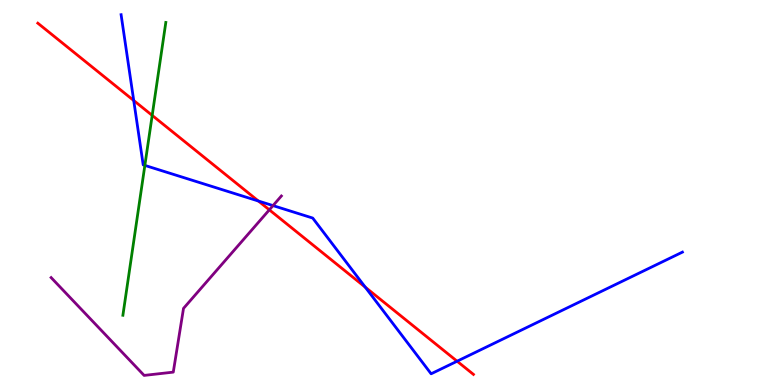[{'lines': ['blue', 'red'], 'intersections': [{'x': 1.73, 'y': 7.39}, {'x': 3.33, 'y': 4.78}, {'x': 4.71, 'y': 2.54}, {'x': 5.9, 'y': 0.618}]}, {'lines': ['green', 'red'], 'intersections': [{'x': 1.96, 'y': 7.0}]}, {'lines': ['purple', 'red'], 'intersections': [{'x': 3.48, 'y': 4.55}]}, {'lines': ['blue', 'green'], 'intersections': [{'x': 1.87, 'y': 5.7}]}, {'lines': ['blue', 'purple'], 'intersections': [{'x': 3.52, 'y': 4.66}]}, {'lines': ['green', 'purple'], 'intersections': []}]